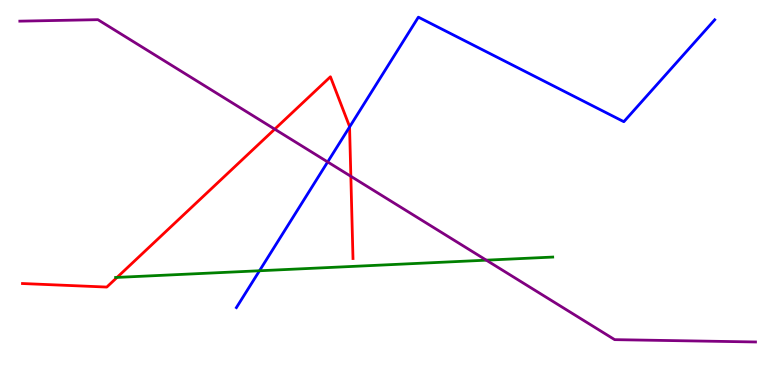[{'lines': ['blue', 'red'], 'intersections': [{'x': 4.51, 'y': 6.7}]}, {'lines': ['green', 'red'], 'intersections': [{'x': 1.51, 'y': 2.79}]}, {'lines': ['purple', 'red'], 'intersections': [{'x': 3.54, 'y': 6.65}, {'x': 4.53, 'y': 5.42}]}, {'lines': ['blue', 'green'], 'intersections': [{'x': 3.35, 'y': 2.97}]}, {'lines': ['blue', 'purple'], 'intersections': [{'x': 4.23, 'y': 5.79}]}, {'lines': ['green', 'purple'], 'intersections': [{'x': 6.27, 'y': 3.24}]}]